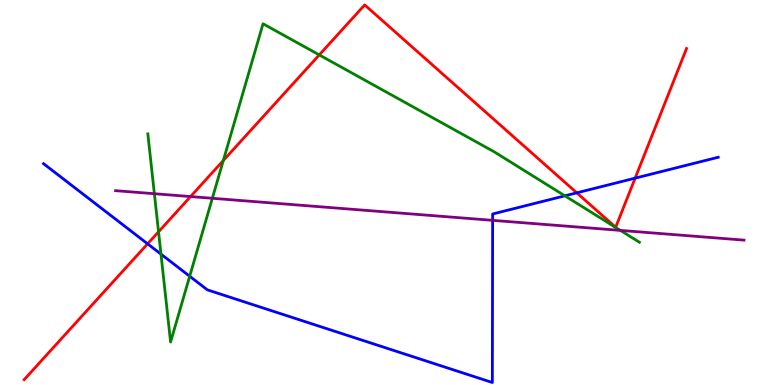[{'lines': ['blue', 'red'], 'intersections': [{'x': 1.9, 'y': 3.67}, {'x': 7.44, 'y': 4.99}, {'x': 8.2, 'y': 5.37}]}, {'lines': ['green', 'red'], 'intersections': [{'x': 2.05, 'y': 3.98}, {'x': 2.88, 'y': 5.83}, {'x': 4.12, 'y': 8.57}]}, {'lines': ['purple', 'red'], 'intersections': [{'x': 2.46, 'y': 4.89}]}, {'lines': ['blue', 'green'], 'intersections': [{'x': 2.08, 'y': 3.4}, {'x': 2.45, 'y': 2.82}, {'x': 7.29, 'y': 4.91}]}, {'lines': ['blue', 'purple'], 'intersections': [{'x': 6.36, 'y': 4.28}]}, {'lines': ['green', 'purple'], 'intersections': [{'x': 1.99, 'y': 4.97}, {'x': 2.74, 'y': 4.85}, {'x': 8.01, 'y': 4.02}]}]